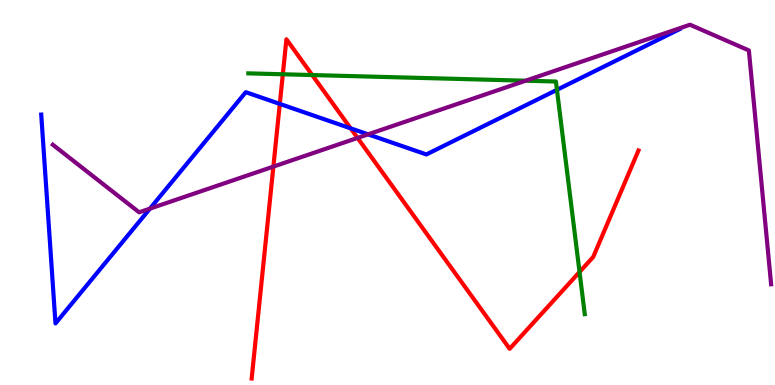[{'lines': ['blue', 'red'], 'intersections': [{'x': 3.61, 'y': 7.3}, {'x': 4.52, 'y': 6.67}]}, {'lines': ['green', 'red'], 'intersections': [{'x': 3.65, 'y': 8.07}, {'x': 4.03, 'y': 8.05}, {'x': 7.48, 'y': 2.94}]}, {'lines': ['purple', 'red'], 'intersections': [{'x': 3.53, 'y': 5.67}, {'x': 4.61, 'y': 6.42}]}, {'lines': ['blue', 'green'], 'intersections': [{'x': 7.19, 'y': 7.67}]}, {'lines': ['blue', 'purple'], 'intersections': [{'x': 1.93, 'y': 4.58}, {'x': 4.75, 'y': 6.51}]}, {'lines': ['green', 'purple'], 'intersections': [{'x': 6.78, 'y': 7.9}]}]